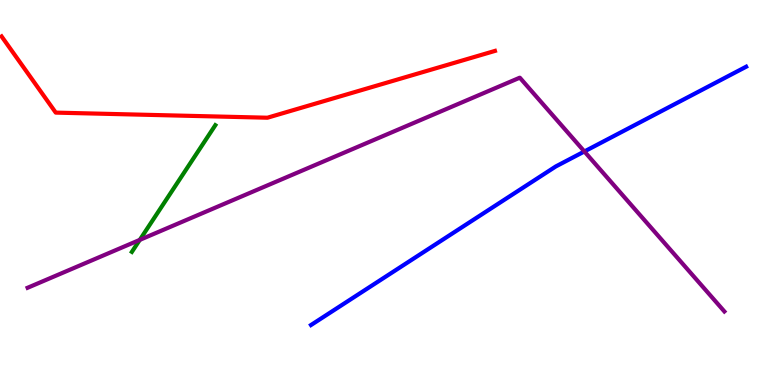[{'lines': ['blue', 'red'], 'intersections': []}, {'lines': ['green', 'red'], 'intersections': []}, {'lines': ['purple', 'red'], 'intersections': []}, {'lines': ['blue', 'green'], 'intersections': []}, {'lines': ['blue', 'purple'], 'intersections': [{'x': 7.54, 'y': 6.07}]}, {'lines': ['green', 'purple'], 'intersections': [{'x': 1.8, 'y': 3.77}]}]